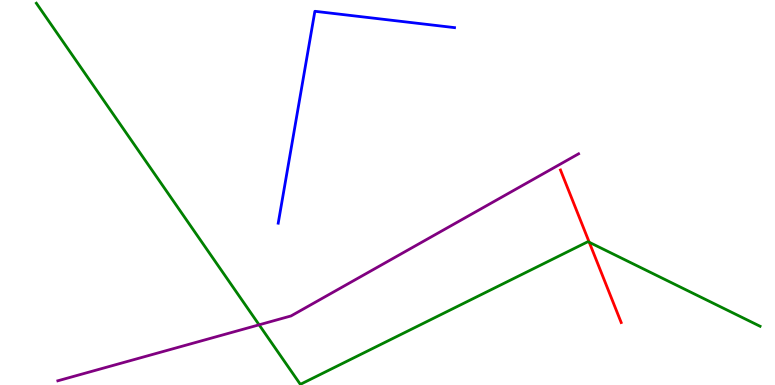[{'lines': ['blue', 'red'], 'intersections': []}, {'lines': ['green', 'red'], 'intersections': [{'x': 7.6, 'y': 3.71}]}, {'lines': ['purple', 'red'], 'intersections': []}, {'lines': ['blue', 'green'], 'intersections': []}, {'lines': ['blue', 'purple'], 'intersections': []}, {'lines': ['green', 'purple'], 'intersections': [{'x': 3.34, 'y': 1.56}]}]